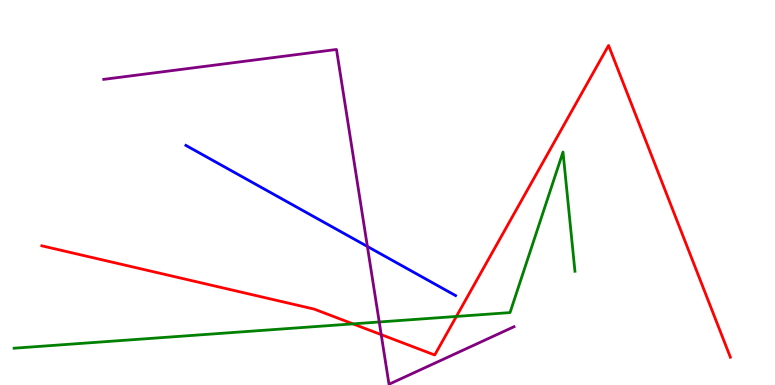[{'lines': ['blue', 'red'], 'intersections': []}, {'lines': ['green', 'red'], 'intersections': [{'x': 4.55, 'y': 1.59}, {'x': 5.89, 'y': 1.78}]}, {'lines': ['purple', 'red'], 'intersections': [{'x': 4.92, 'y': 1.31}]}, {'lines': ['blue', 'green'], 'intersections': []}, {'lines': ['blue', 'purple'], 'intersections': [{'x': 4.74, 'y': 3.6}]}, {'lines': ['green', 'purple'], 'intersections': [{'x': 4.89, 'y': 1.64}]}]